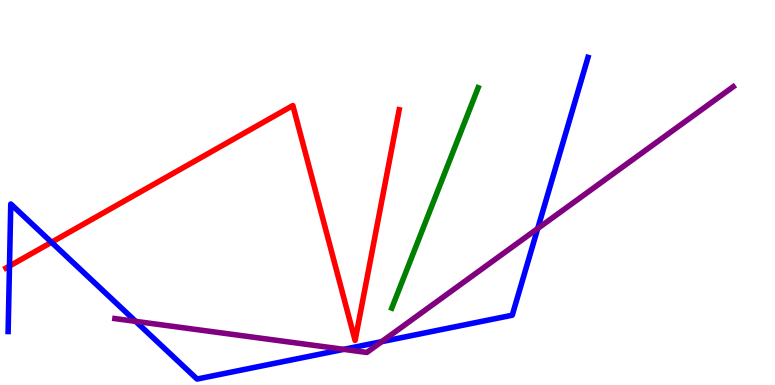[{'lines': ['blue', 'red'], 'intersections': [{'x': 0.122, 'y': 3.09}, {'x': 0.665, 'y': 3.71}]}, {'lines': ['green', 'red'], 'intersections': []}, {'lines': ['purple', 'red'], 'intersections': []}, {'lines': ['blue', 'green'], 'intersections': []}, {'lines': ['blue', 'purple'], 'intersections': [{'x': 1.75, 'y': 1.65}, {'x': 4.44, 'y': 0.926}, {'x': 4.92, 'y': 1.13}, {'x': 6.94, 'y': 4.06}]}, {'lines': ['green', 'purple'], 'intersections': []}]